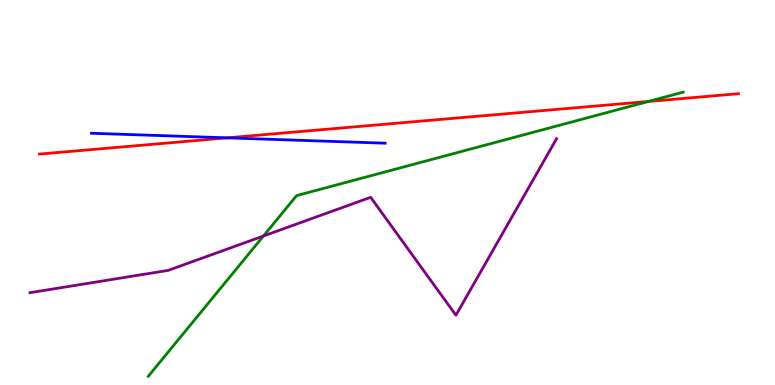[{'lines': ['blue', 'red'], 'intersections': [{'x': 2.93, 'y': 6.42}]}, {'lines': ['green', 'red'], 'intersections': [{'x': 8.37, 'y': 7.36}]}, {'lines': ['purple', 'red'], 'intersections': []}, {'lines': ['blue', 'green'], 'intersections': []}, {'lines': ['blue', 'purple'], 'intersections': []}, {'lines': ['green', 'purple'], 'intersections': [{'x': 3.4, 'y': 3.87}]}]